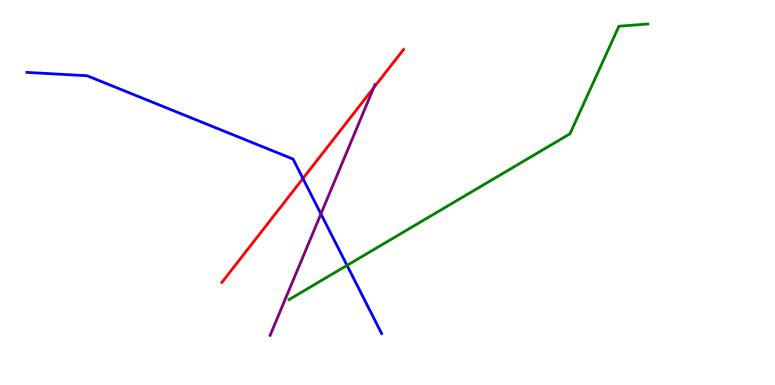[{'lines': ['blue', 'red'], 'intersections': [{'x': 3.91, 'y': 5.36}]}, {'lines': ['green', 'red'], 'intersections': []}, {'lines': ['purple', 'red'], 'intersections': [{'x': 4.82, 'y': 7.72}]}, {'lines': ['blue', 'green'], 'intersections': [{'x': 4.48, 'y': 3.11}]}, {'lines': ['blue', 'purple'], 'intersections': [{'x': 4.14, 'y': 4.44}]}, {'lines': ['green', 'purple'], 'intersections': []}]